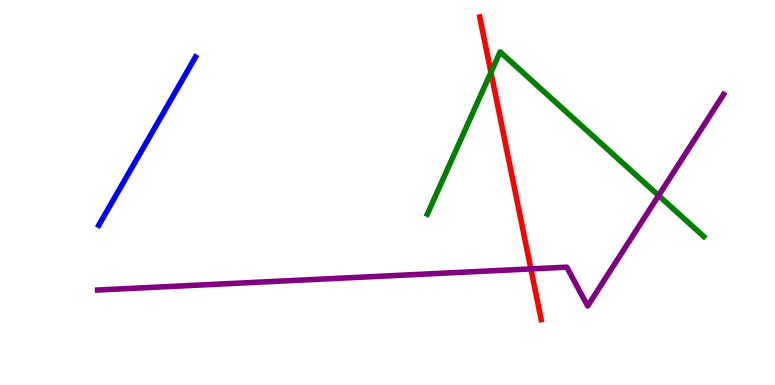[{'lines': ['blue', 'red'], 'intersections': []}, {'lines': ['green', 'red'], 'intersections': [{'x': 6.33, 'y': 8.12}]}, {'lines': ['purple', 'red'], 'intersections': [{'x': 6.85, 'y': 3.02}]}, {'lines': ['blue', 'green'], 'intersections': []}, {'lines': ['blue', 'purple'], 'intersections': []}, {'lines': ['green', 'purple'], 'intersections': [{'x': 8.5, 'y': 4.92}]}]